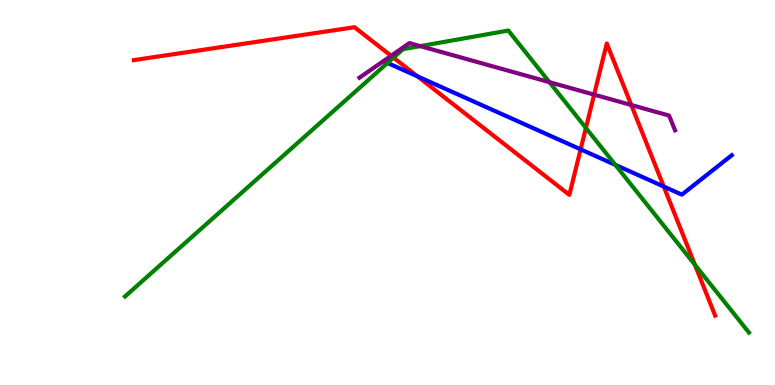[{'lines': ['blue', 'red'], 'intersections': [{'x': 5.39, 'y': 8.02}, {'x': 7.49, 'y': 6.12}, {'x': 8.56, 'y': 5.15}]}, {'lines': ['green', 'red'], 'intersections': [{'x': 5.08, 'y': 8.5}, {'x': 7.56, 'y': 6.68}, {'x': 8.97, 'y': 3.12}]}, {'lines': ['purple', 'red'], 'intersections': [{'x': 5.05, 'y': 8.55}, {'x': 7.67, 'y': 7.54}, {'x': 8.15, 'y': 7.27}]}, {'lines': ['blue', 'green'], 'intersections': [{'x': 5.0, 'y': 8.36}, {'x': 7.94, 'y': 5.72}]}, {'lines': ['blue', 'purple'], 'intersections': []}, {'lines': ['green', 'purple'], 'intersections': [{'x': 5.42, 'y': 8.8}, {'x': 7.09, 'y': 7.87}]}]